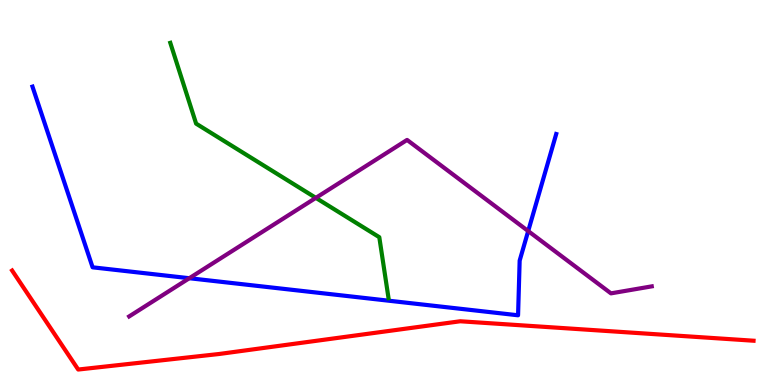[{'lines': ['blue', 'red'], 'intersections': []}, {'lines': ['green', 'red'], 'intersections': []}, {'lines': ['purple', 'red'], 'intersections': []}, {'lines': ['blue', 'green'], 'intersections': []}, {'lines': ['blue', 'purple'], 'intersections': [{'x': 2.44, 'y': 2.77}, {'x': 6.82, 'y': 4.0}]}, {'lines': ['green', 'purple'], 'intersections': [{'x': 4.08, 'y': 4.86}]}]